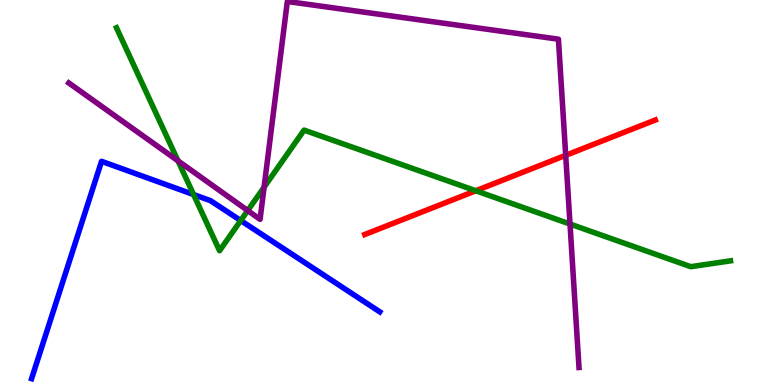[{'lines': ['blue', 'red'], 'intersections': []}, {'lines': ['green', 'red'], 'intersections': [{'x': 6.14, 'y': 5.05}]}, {'lines': ['purple', 'red'], 'intersections': [{'x': 7.3, 'y': 5.97}]}, {'lines': ['blue', 'green'], 'intersections': [{'x': 2.5, 'y': 4.95}, {'x': 3.11, 'y': 4.27}]}, {'lines': ['blue', 'purple'], 'intersections': []}, {'lines': ['green', 'purple'], 'intersections': [{'x': 2.3, 'y': 5.82}, {'x': 3.2, 'y': 4.53}, {'x': 3.41, 'y': 5.14}, {'x': 7.35, 'y': 4.18}]}]